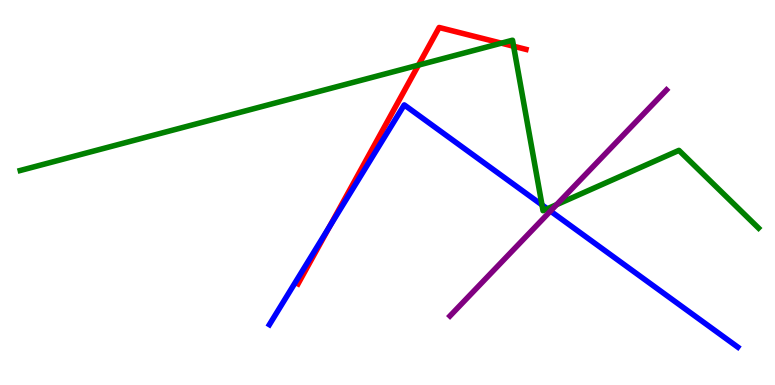[{'lines': ['blue', 'red'], 'intersections': [{'x': 4.25, 'y': 4.11}]}, {'lines': ['green', 'red'], 'intersections': [{'x': 5.4, 'y': 8.31}, {'x': 6.47, 'y': 8.88}, {'x': 6.63, 'y': 8.8}]}, {'lines': ['purple', 'red'], 'intersections': []}, {'lines': ['blue', 'green'], 'intersections': [{'x': 6.99, 'y': 4.68}, {'x': 7.06, 'y': 4.58}]}, {'lines': ['blue', 'purple'], 'intersections': [{'x': 7.1, 'y': 4.52}]}, {'lines': ['green', 'purple'], 'intersections': [{'x': 7.18, 'y': 4.68}]}]